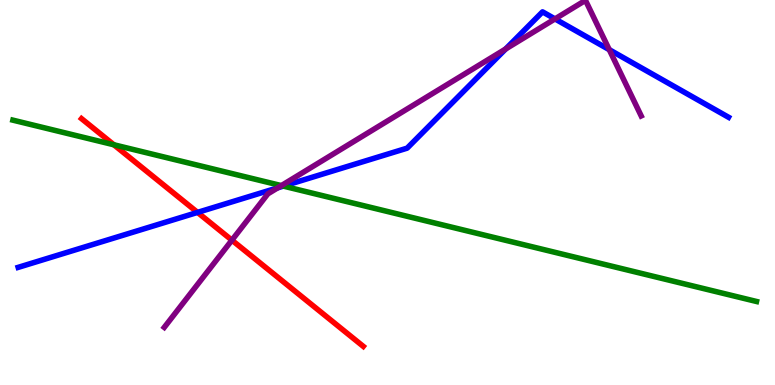[{'lines': ['blue', 'red'], 'intersections': [{'x': 2.55, 'y': 4.48}]}, {'lines': ['green', 'red'], 'intersections': [{'x': 1.47, 'y': 6.24}]}, {'lines': ['purple', 'red'], 'intersections': [{'x': 2.99, 'y': 3.76}]}, {'lines': ['blue', 'green'], 'intersections': [{'x': 3.66, 'y': 5.17}]}, {'lines': ['blue', 'purple'], 'intersections': [{'x': 3.58, 'y': 5.12}, {'x': 6.52, 'y': 8.73}, {'x': 7.16, 'y': 9.51}, {'x': 7.86, 'y': 8.71}]}, {'lines': ['green', 'purple'], 'intersections': [{'x': 3.63, 'y': 5.18}]}]